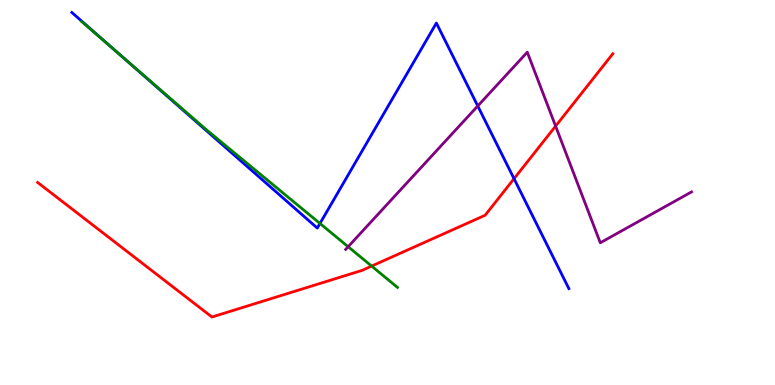[{'lines': ['blue', 'red'], 'intersections': [{'x': 6.63, 'y': 5.36}]}, {'lines': ['green', 'red'], 'intersections': [{'x': 4.8, 'y': 3.09}]}, {'lines': ['purple', 'red'], 'intersections': [{'x': 7.17, 'y': 6.72}]}, {'lines': ['blue', 'green'], 'intersections': [{'x': 1.54, 'y': 8.6}, {'x': 4.13, 'y': 4.2}]}, {'lines': ['blue', 'purple'], 'intersections': [{'x': 6.16, 'y': 7.25}]}, {'lines': ['green', 'purple'], 'intersections': [{'x': 4.49, 'y': 3.59}]}]